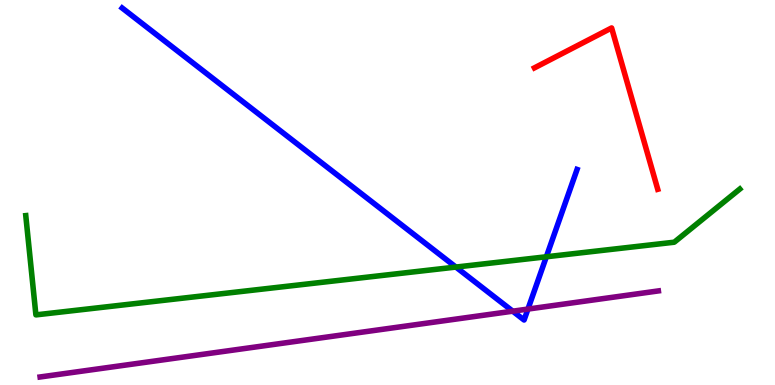[{'lines': ['blue', 'red'], 'intersections': []}, {'lines': ['green', 'red'], 'intersections': []}, {'lines': ['purple', 'red'], 'intersections': []}, {'lines': ['blue', 'green'], 'intersections': [{'x': 5.88, 'y': 3.06}, {'x': 7.05, 'y': 3.33}]}, {'lines': ['blue', 'purple'], 'intersections': [{'x': 6.62, 'y': 1.92}, {'x': 6.81, 'y': 1.97}]}, {'lines': ['green', 'purple'], 'intersections': []}]